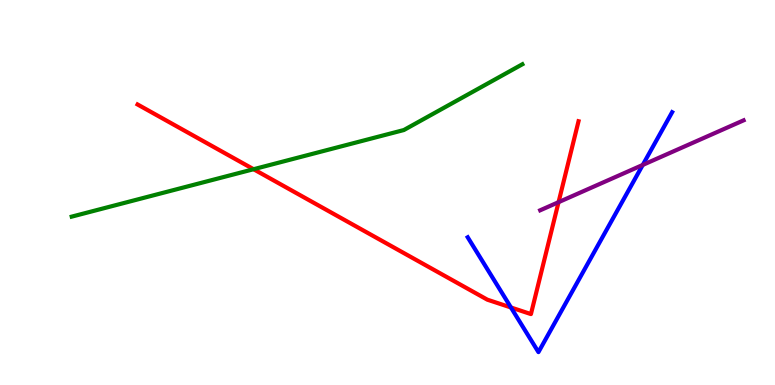[{'lines': ['blue', 'red'], 'intersections': [{'x': 6.59, 'y': 2.01}]}, {'lines': ['green', 'red'], 'intersections': [{'x': 3.27, 'y': 5.6}]}, {'lines': ['purple', 'red'], 'intersections': [{'x': 7.21, 'y': 4.75}]}, {'lines': ['blue', 'green'], 'intersections': []}, {'lines': ['blue', 'purple'], 'intersections': [{'x': 8.29, 'y': 5.72}]}, {'lines': ['green', 'purple'], 'intersections': []}]